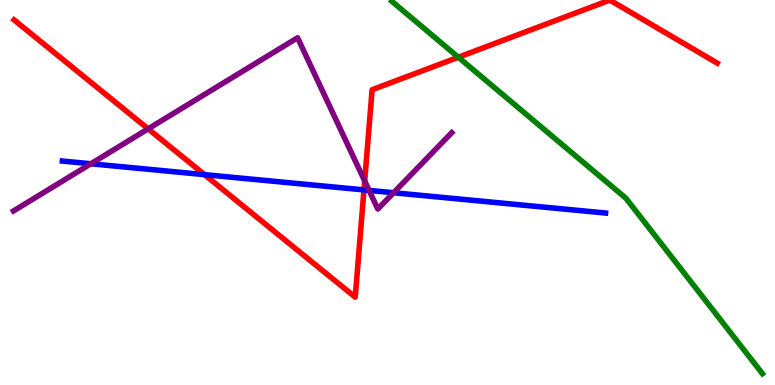[{'lines': ['blue', 'red'], 'intersections': [{'x': 2.64, 'y': 5.46}, {'x': 4.7, 'y': 5.07}]}, {'lines': ['green', 'red'], 'intersections': [{'x': 5.91, 'y': 8.51}]}, {'lines': ['purple', 'red'], 'intersections': [{'x': 1.91, 'y': 6.65}, {'x': 4.71, 'y': 5.3}]}, {'lines': ['blue', 'green'], 'intersections': []}, {'lines': ['blue', 'purple'], 'intersections': [{'x': 1.17, 'y': 5.75}, {'x': 4.76, 'y': 5.05}, {'x': 5.08, 'y': 4.99}]}, {'lines': ['green', 'purple'], 'intersections': []}]